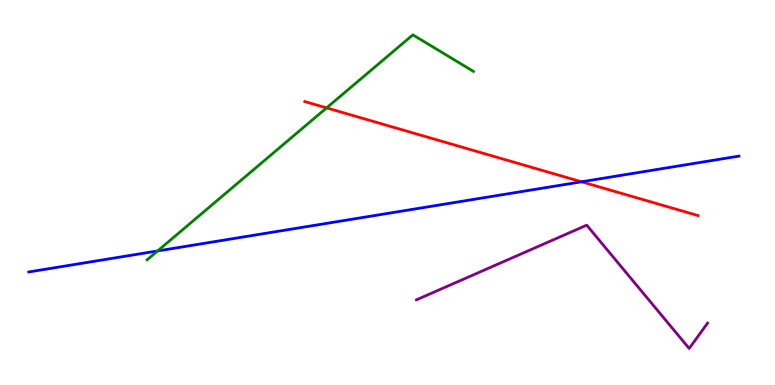[{'lines': ['blue', 'red'], 'intersections': [{'x': 7.5, 'y': 5.28}]}, {'lines': ['green', 'red'], 'intersections': [{'x': 4.21, 'y': 7.2}]}, {'lines': ['purple', 'red'], 'intersections': []}, {'lines': ['blue', 'green'], 'intersections': [{'x': 2.03, 'y': 3.48}]}, {'lines': ['blue', 'purple'], 'intersections': []}, {'lines': ['green', 'purple'], 'intersections': []}]